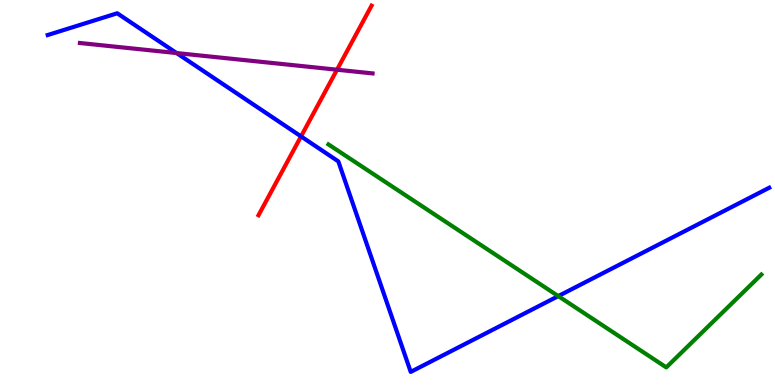[{'lines': ['blue', 'red'], 'intersections': [{'x': 3.88, 'y': 6.46}]}, {'lines': ['green', 'red'], 'intersections': []}, {'lines': ['purple', 'red'], 'intersections': [{'x': 4.35, 'y': 8.19}]}, {'lines': ['blue', 'green'], 'intersections': [{'x': 7.2, 'y': 2.31}]}, {'lines': ['blue', 'purple'], 'intersections': [{'x': 2.28, 'y': 8.62}]}, {'lines': ['green', 'purple'], 'intersections': []}]